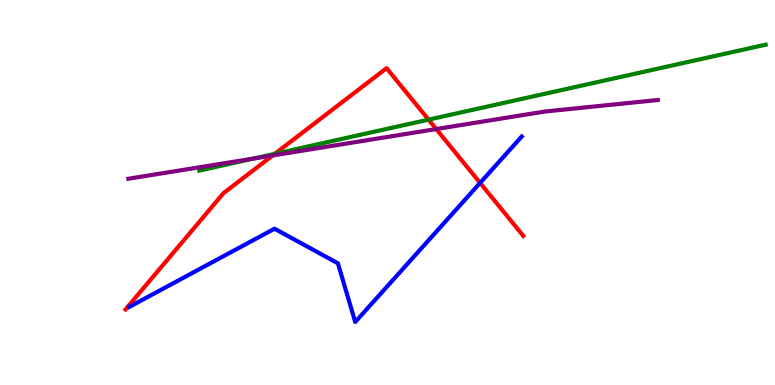[{'lines': ['blue', 'red'], 'intersections': [{'x': 6.19, 'y': 5.25}]}, {'lines': ['green', 'red'], 'intersections': [{'x': 3.55, 'y': 6.0}, {'x': 5.53, 'y': 6.89}]}, {'lines': ['purple', 'red'], 'intersections': [{'x': 3.52, 'y': 5.96}, {'x': 5.63, 'y': 6.65}]}, {'lines': ['blue', 'green'], 'intersections': []}, {'lines': ['blue', 'purple'], 'intersections': []}, {'lines': ['green', 'purple'], 'intersections': [{'x': 3.27, 'y': 5.88}]}]